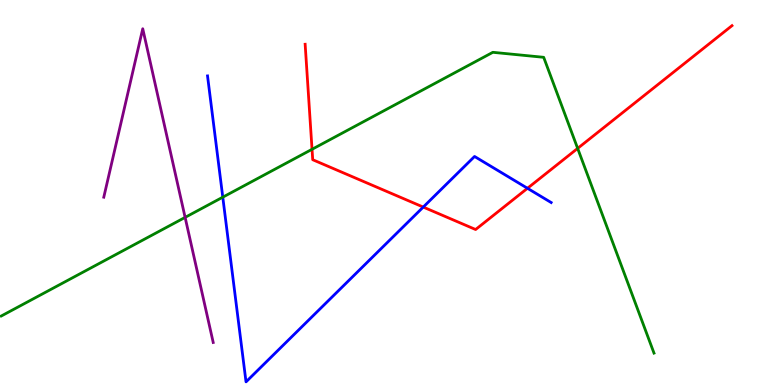[{'lines': ['blue', 'red'], 'intersections': [{'x': 5.46, 'y': 4.62}, {'x': 6.81, 'y': 5.11}]}, {'lines': ['green', 'red'], 'intersections': [{'x': 4.03, 'y': 6.12}, {'x': 7.45, 'y': 6.15}]}, {'lines': ['purple', 'red'], 'intersections': []}, {'lines': ['blue', 'green'], 'intersections': [{'x': 2.87, 'y': 4.88}]}, {'lines': ['blue', 'purple'], 'intersections': []}, {'lines': ['green', 'purple'], 'intersections': [{'x': 2.39, 'y': 4.35}]}]